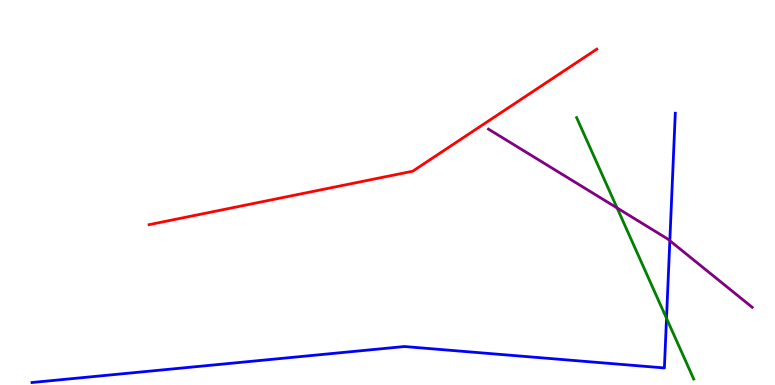[{'lines': ['blue', 'red'], 'intersections': []}, {'lines': ['green', 'red'], 'intersections': []}, {'lines': ['purple', 'red'], 'intersections': []}, {'lines': ['blue', 'green'], 'intersections': [{'x': 8.6, 'y': 1.73}]}, {'lines': ['blue', 'purple'], 'intersections': [{'x': 8.64, 'y': 3.75}]}, {'lines': ['green', 'purple'], 'intersections': [{'x': 7.96, 'y': 4.6}]}]